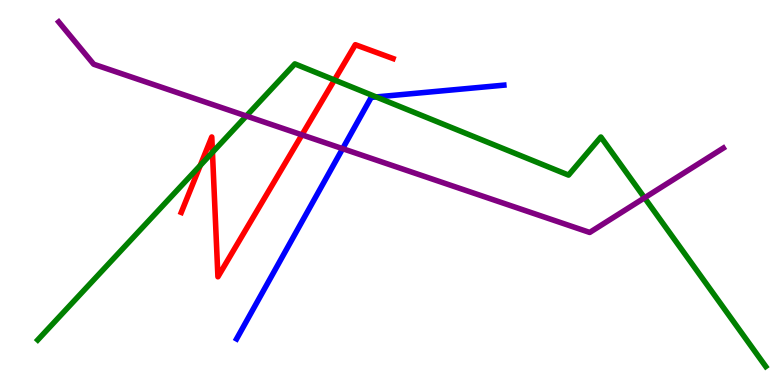[{'lines': ['blue', 'red'], 'intersections': []}, {'lines': ['green', 'red'], 'intersections': [{'x': 2.58, 'y': 5.7}, {'x': 2.74, 'y': 6.04}, {'x': 4.32, 'y': 7.92}]}, {'lines': ['purple', 'red'], 'intersections': [{'x': 3.9, 'y': 6.5}]}, {'lines': ['blue', 'green'], 'intersections': [{'x': 4.85, 'y': 7.48}]}, {'lines': ['blue', 'purple'], 'intersections': [{'x': 4.42, 'y': 6.14}]}, {'lines': ['green', 'purple'], 'intersections': [{'x': 3.18, 'y': 6.99}, {'x': 8.32, 'y': 4.86}]}]